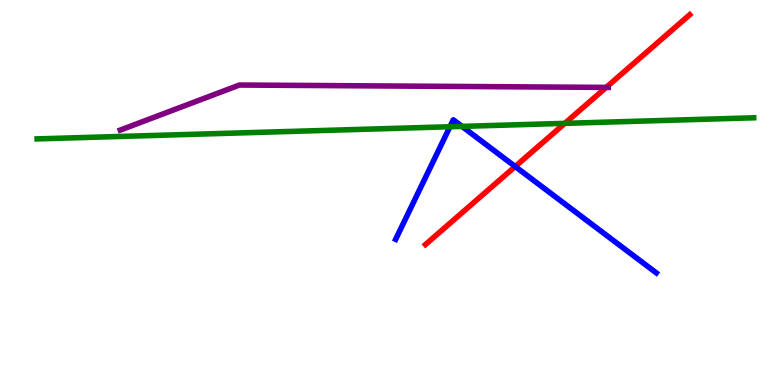[{'lines': ['blue', 'red'], 'intersections': [{'x': 6.65, 'y': 5.68}]}, {'lines': ['green', 'red'], 'intersections': [{'x': 7.29, 'y': 6.8}]}, {'lines': ['purple', 'red'], 'intersections': [{'x': 7.82, 'y': 7.73}]}, {'lines': ['blue', 'green'], 'intersections': [{'x': 5.81, 'y': 6.71}, {'x': 5.96, 'y': 6.72}]}, {'lines': ['blue', 'purple'], 'intersections': []}, {'lines': ['green', 'purple'], 'intersections': []}]